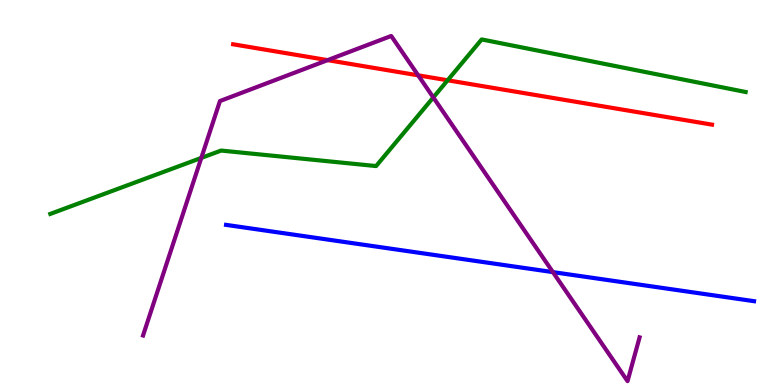[{'lines': ['blue', 'red'], 'intersections': []}, {'lines': ['green', 'red'], 'intersections': [{'x': 5.78, 'y': 7.91}]}, {'lines': ['purple', 'red'], 'intersections': [{'x': 4.23, 'y': 8.44}, {'x': 5.4, 'y': 8.04}]}, {'lines': ['blue', 'green'], 'intersections': []}, {'lines': ['blue', 'purple'], 'intersections': [{'x': 7.13, 'y': 2.93}]}, {'lines': ['green', 'purple'], 'intersections': [{'x': 2.6, 'y': 5.9}, {'x': 5.59, 'y': 7.47}]}]